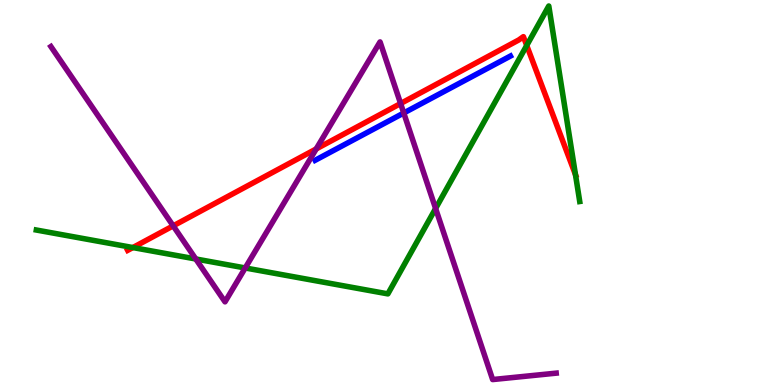[{'lines': ['blue', 'red'], 'intersections': []}, {'lines': ['green', 'red'], 'intersections': [{'x': 1.71, 'y': 3.57}, {'x': 6.8, 'y': 8.82}, {'x': 7.43, 'y': 5.46}]}, {'lines': ['purple', 'red'], 'intersections': [{'x': 2.23, 'y': 4.13}, {'x': 4.08, 'y': 6.13}, {'x': 5.17, 'y': 7.31}]}, {'lines': ['blue', 'green'], 'intersections': []}, {'lines': ['blue', 'purple'], 'intersections': [{'x': 5.21, 'y': 7.07}]}, {'lines': ['green', 'purple'], 'intersections': [{'x': 2.53, 'y': 3.27}, {'x': 3.16, 'y': 3.04}, {'x': 5.62, 'y': 4.58}]}]